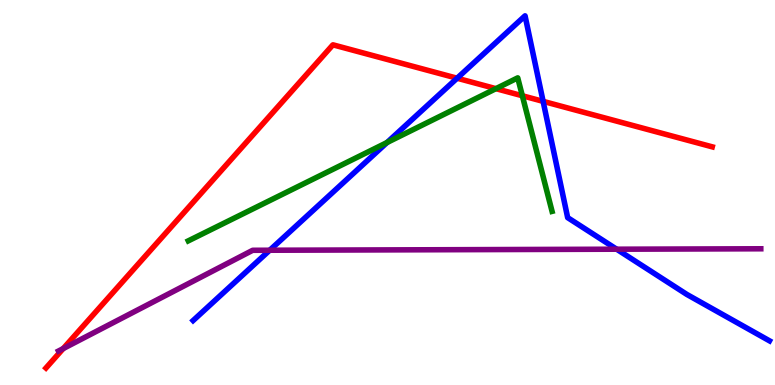[{'lines': ['blue', 'red'], 'intersections': [{'x': 5.9, 'y': 7.97}, {'x': 7.01, 'y': 7.37}]}, {'lines': ['green', 'red'], 'intersections': [{'x': 6.4, 'y': 7.7}, {'x': 6.74, 'y': 7.51}]}, {'lines': ['purple', 'red'], 'intersections': [{'x': 0.816, 'y': 0.946}]}, {'lines': ['blue', 'green'], 'intersections': [{'x': 4.99, 'y': 6.3}]}, {'lines': ['blue', 'purple'], 'intersections': [{'x': 3.48, 'y': 3.5}, {'x': 7.96, 'y': 3.53}]}, {'lines': ['green', 'purple'], 'intersections': []}]